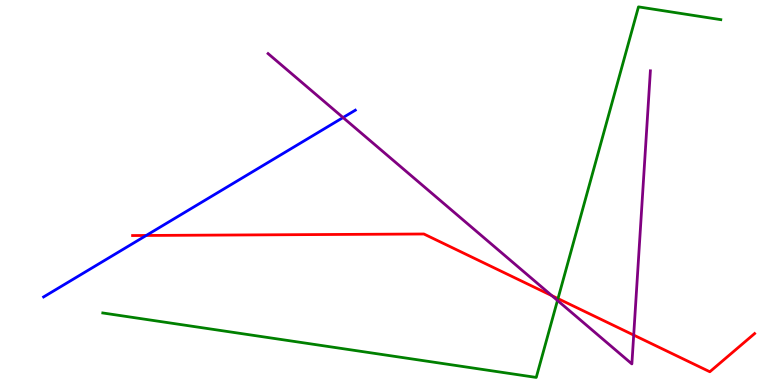[{'lines': ['blue', 'red'], 'intersections': [{'x': 1.89, 'y': 3.88}]}, {'lines': ['green', 'red'], 'intersections': [{'x': 7.2, 'y': 2.24}]}, {'lines': ['purple', 'red'], 'intersections': [{'x': 7.12, 'y': 2.32}, {'x': 8.18, 'y': 1.3}]}, {'lines': ['blue', 'green'], 'intersections': []}, {'lines': ['blue', 'purple'], 'intersections': [{'x': 4.43, 'y': 6.95}]}, {'lines': ['green', 'purple'], 'intersections': [{'x': 7.19, 'y': 2.2}]}]